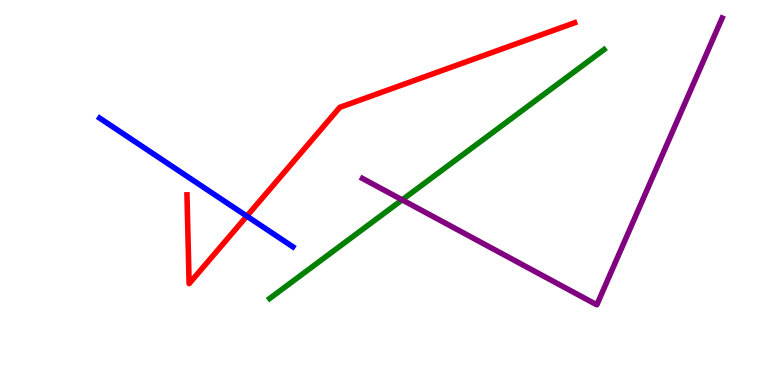[{'lines': ['blue', 'red'], 'intersections': [{'x': 3.18, 'y': 4.39}]}, {'lines': ['green', 'red'], 'intersections': []}, {'lines': ['purple', 'red'], 'intersections': []}, {'lines': ['blue', 'green'], 'intersections': []}, {'lines': ['blue', 'purple'], 'intersections': []}, {'lines': ['green', 'purple'], 'intersections': [{'x': 5.19, 'y': 4.81}]}]